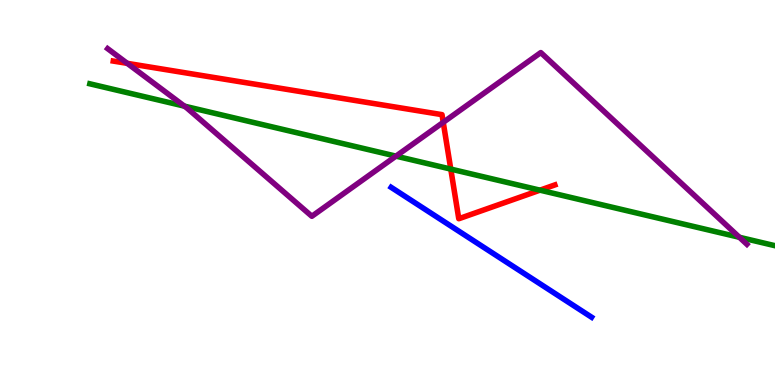[{'lines': ['blue', 'red'], 'intersections': []}, {'lines': ['green', 'red'], 'intersections': [{'x': 5.82, 'y': 5.61}, {'x': 6.97, 'y': 5.06}]}, {'lines': ['purple', 'red'], 'intersections': [{'x': 1.64, 'y': 8.35}, {'x': 5.72, 'y': 6.82}]}, {'lines': ['blue', 'green'], 'intersections': []}, {'lines': ['blue', 'purple'], 'intersections': []}, {'lines': ['green', 'purple'], 'intersections': [{'x': 2.38, 'y': 7.24}, {'x': 5.11, 'y': 5.94}, {'x': 9.54, 'y': 3.84}]}]